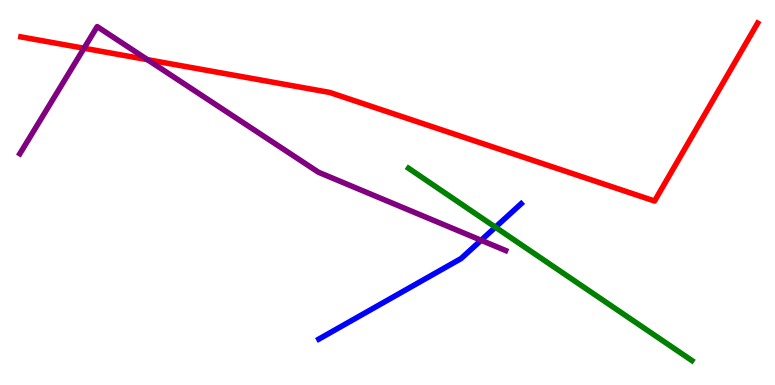[{'lines': ['blue', 'red'], 'intersections': []}, {'lines': ['green', 'red'], 'intersections': []}, {'lines': ['purple', 'red'], 'intersections': [{'x': 1.08, 'y': 8.75}, {'x': 1.9, 'y': 8.45}]}, {'lines': ['blue', 'green'], 'intersections': [{'x': 6.39, 'y': 4.1}]}, {'lines': ['blue', 'purple'], 'intersections': [{'x': 6.21, 'y': 3.76}]}, {'lines': ['green', 'purple'], 'intersections': []}]